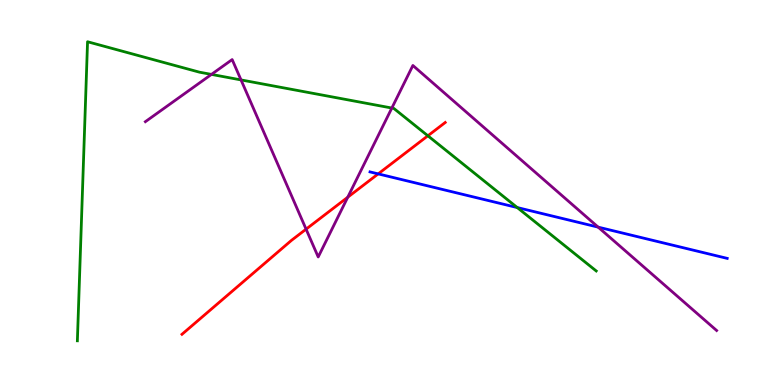[{'lines': ['blue', 'red'], 'intersections': [{'x': 4.88, 'y': 5.48}]}, {'lines': ['green', 'red'], 'intersections': [{'x': 5.52, 'y': 6.47}]}, {'lines': ['purple', 'red'], 'intersections': [{'x': 3.95, 'y': 4.05}, {'x': 4.49, 'y': 4.88}]}, {'lines': ['blue', 'green'], 'intersections': [{'x': 6.67, 'y': 4.61}]}, {'lines': ['blue', 'purple'], 'intersections': [{'x': 7.72, 'y': 4.1}]}, {'lines': ['green', 'purple'], 'intersections': [{'x': 2.73, 'y': 8.07}, {'x': 3.11, 'y': 7.92}, {'x': 5.06, 'y': 7.19}]}]